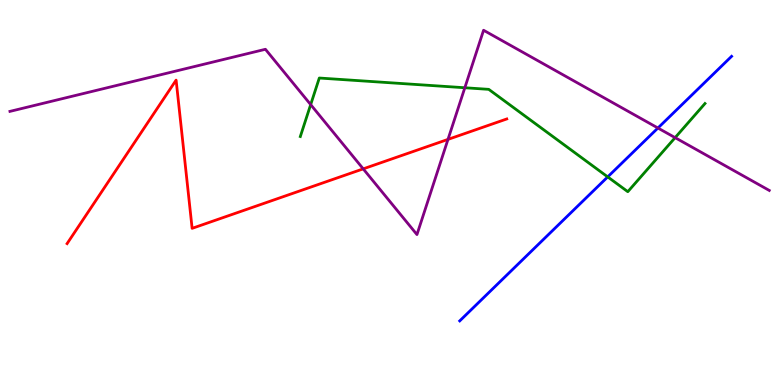[{'lines': ['blue', 'red'], 'intersections': []}, {'lines': ['green', 'red'], 'intersections': []}, {'lines': ['purple', 'red'], 'intersections': [{'x': 4.69, 'y': 5.61}, {'x': 5.78, 'y': 6.38}]}, {'lines': ['blue', 'green'], 'intersections': [{'x': 7.84, 'y': 5.41}]}, {'lines': ['blue', 'purple'], 'intersections': [{'x': 8.49, 'y': 6.67}]}, {'lines': ['green', 'purple'], 'intersections': [{'x': 4.01, 'y': 7.28}, {'x': 6.0, 'y': 7.72}, {'x': 8.71, 'y': 6.42}]}]